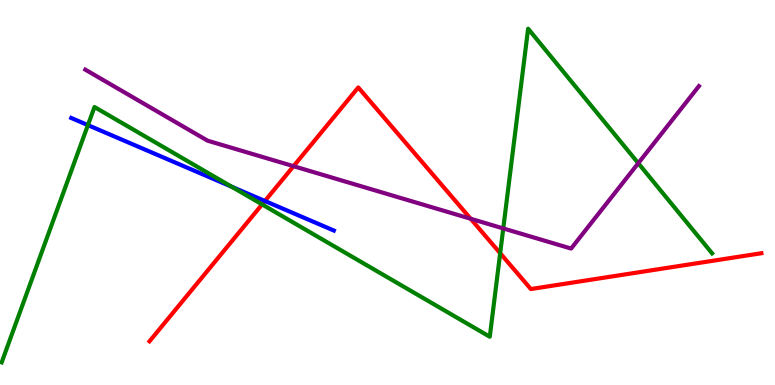[{'lines': ['blue', 'red'], 'intersections': [{'x': 3.42, 'y': 4.78}]}, {'lines': ['green', 'red'], 'intersections': [{'x': 3.38, 'y': 4.69}, {'x': 6.45, 'y': 3.42}]}, {'lines': ['purple', 'red'], 'intersections': [{'x': 3.79, 'y': 5.68}, {'x': 6.07, 'y': 4.32}]}, {'lines': ['blue', 'green'], 'intersections': [{'x': 1.13, 'y': 6.75}, {'x': 2.99, 'y': 5.15}]}, {'lines': ['blue', 'purple'], 'intersections': []}, {'lines': ['green', 'purple'], 'intersections': [{'x': 6.49, 'y': 4.07}, {'x': 8.24, 'y': 5.76}]}]